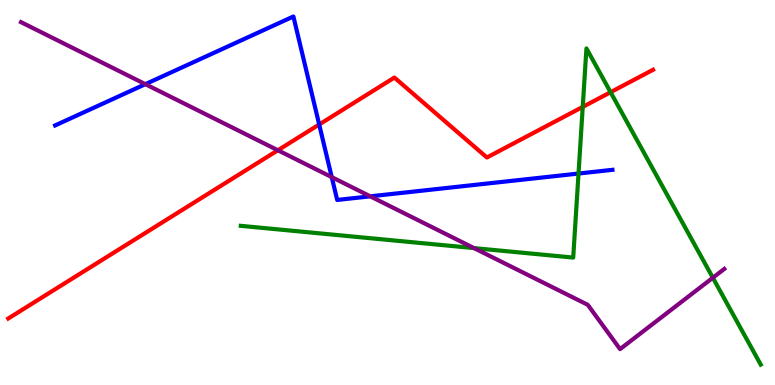[{'lines': ['blue', 'red'], 'intersections': [{'x': 4.12, 'y': 6.77}]}, {'lines': ['green', 'red'], 'intersections': [{'x': 7.52, 'y': 7.22}, {'x': 7.88, 'y': 7.61}]}, {'lines': ['purple', 'red'], 'intersections': [{'x': 3.59, 'y': 6.1}]}, {'lines': ['blue', 'green'], 'intersections': [{'x': 7.46, 'y': 5.49}]}, {'lines': ['blue', 'purple'], 'intersections': [{'x': 1.88, 'y': 7.81}, {'x': 4.28, 'y': 5.4}, {'x': 4.78, 'y': 4.9}]}, {'lines': ['green', 'purple'], 'intersections': [{'x': 6.12, 'y': 3.56}, {'x': 9.2, 'y': 2.79}]}]